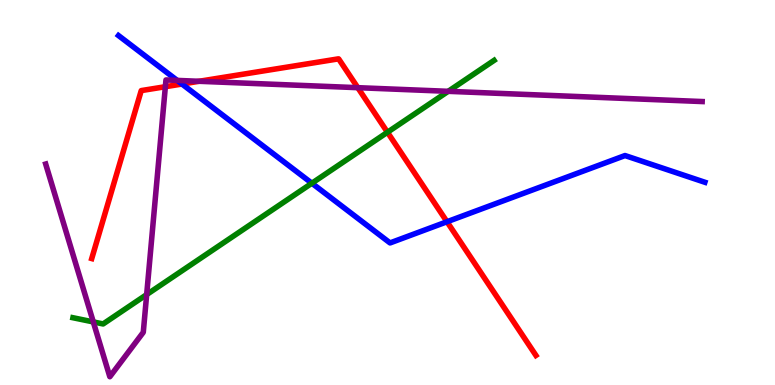[{'lines': ['blue', 'red'], 'intersections': [{'x': 2.35, 'y': 7.82}, {'x': 5.77, 'y': 4.24}]}, {'lines': ['green', 'red'], 'intersections': [{'x': 5.0, 'y': 6.56}]}, {'lines': ['purple', 'red'], 'intersections': [{'x': 2.13, 'y': 7.75}, {'x': 2.57, 'y': 7.89}, {'x': 4.62, 'y': 7.72}]}, {'lines': ['blue', 'green'], 'intersections': [{'x': 4.02, 'y': 5.24}]}, {'lines': ['blue', 'purple'], 'intersections': [{'x': 2.29, 'y': 7.91}]}, {'lines': ['green', 'purple'], 'intersections': [{'x': 1.2, 'y': 1.64}, {'x': 1.89, 'y': 2.35}, {'x': 5.78, 'y': 7.63}]}]